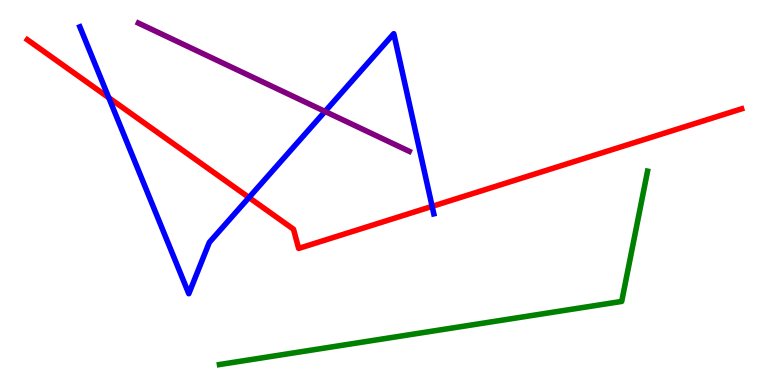[{'lines': ['blue', 'red'], 'intersections': [{'x': 1.4, 'y': 7.46}, {'x': 3.21, 'y': 4.87}, {'x': 5.58, 'y': 4.64}]}, {'lines': ['green', 'red'], 'intersections': []}, {'lines': ['purple', 'red'], 'intersections': []}, {'lines': ['blue', 'green'], 'intersections': []}, {'lines': ['blue', 'purple'], 'intersections': [{'x': 4.19, 'y': 7.11}]}, {'lines': ['green', 'purple'], 'intersections': []}]